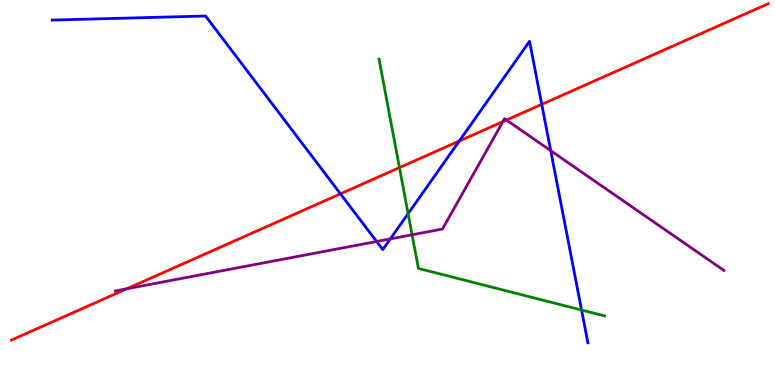[{'lines': ['blue', 'red'], 'intersections': [{'x': 4.39, 'y': 4.97}, {'x': 5.93, 'y': 6.34}, {'x': 6.99, 'y': 7.29}]}, {'lines': ['green', 'red'], 'intersections': [{'x': 5.15, 'y': 5.65}]}, {'lines': ['purple', 'red'], 'intersections': [{'x': 1.64, 'y': 2.5}, {'x': 6.49, 'y': 6.84}, {'x': 6.53, 'y': 6.88}]}, {'lines': ['blue', 'green'], 'intersections': [{'x': 5.27, 'y': 4.45}, {'x': 7.5, 'y': 1.95}]}, {'lines': ['blue', 'purple'], 'intersections': [{'x': 4.86, 'y': 3.73}, {'x': 5.04, 'y': 3.79}, {'x': 7.11, 'y': 6.09}]}, {'lines': ['green', 'purple'], 'intersections': [{'x': 5.32, 'y': 3.9}]}]